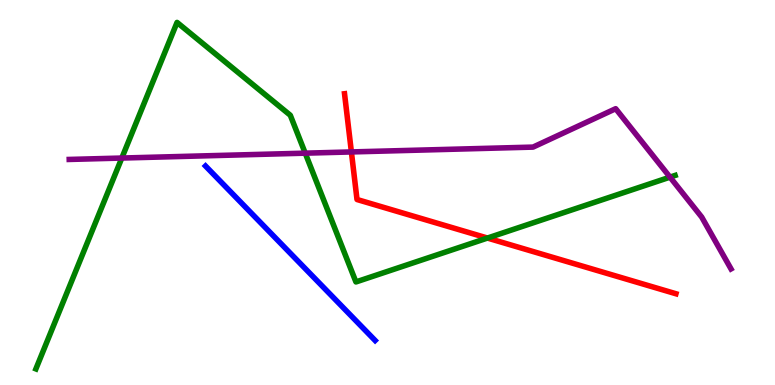[{'lines': ['blue', 'red'], 'intersections': []}, {'lines': ['green', 'red'], 'intersections': [{'x': 6.29, 'y': 3.82}]}, {'lines': ['purple', 'red'], 'intersections': [{'x': 4.53, 'y': 6.05}]}, {'lines': ['blue', 'green'], 'intersections': []}, {'lines': ['blue', 'purple'], 'intersections': []}, {'lines': ['green', 'purple'], 'intersections': [{'x': 1.57, 'y': 5.89}, {'x': 3.94, 'y': 6.02}, {'x': 8.65, 'y': 5.4}]}]